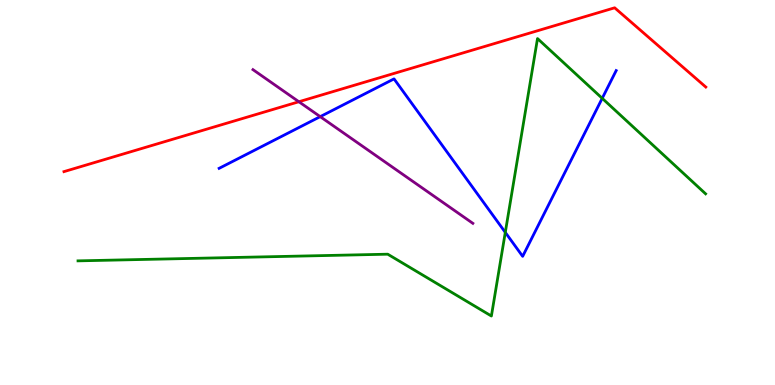[{'lines': ['blue', 'red'], 'intersections': []}, {'lines': ['green', 'red'], 'intersections': []}, {'lines': ['purple', 'red'], 'intersections': [{'x': 3.86, 'y': 7.36}]}, {'lines': ['blue', 'green'], 'intersections': [{'x': 6.52, 'y': 3.96}, {'x': 7.77, 'y': 7.45}]}, {'lines': ['blue', 'purple'], 'intersections': [{'x': 4.13, 'y': 6.97}]}, {'lines': ['green', 'purple'], 'intersections': []}]